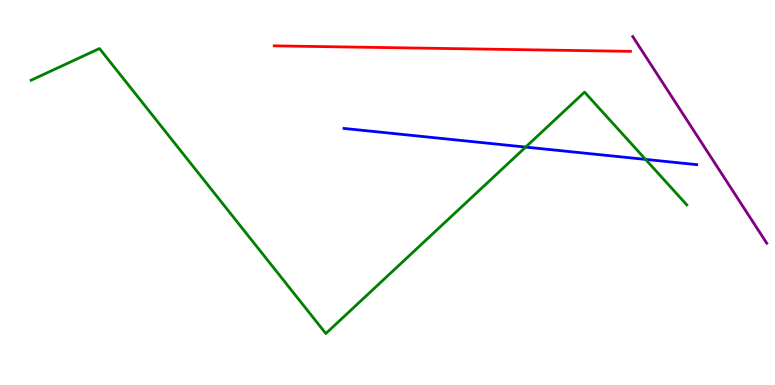[{'lines': ['blue', 'red'], 'intersections': []}, {'lines': ['green', 'red'], 'intersections': []}, {'lines': ['purple', 'red'], 'intersections': []}, {'lines': ['blue', 'green'], 'intersections': [{'x': 6.78, 'y': 6.18}, {'x': 8.33, 'y': 5.86}]}, {'lines': ['blue', 'purple'], 'intersections': []}, {'lines': ['green', 'purple'], 'intersections': []}]